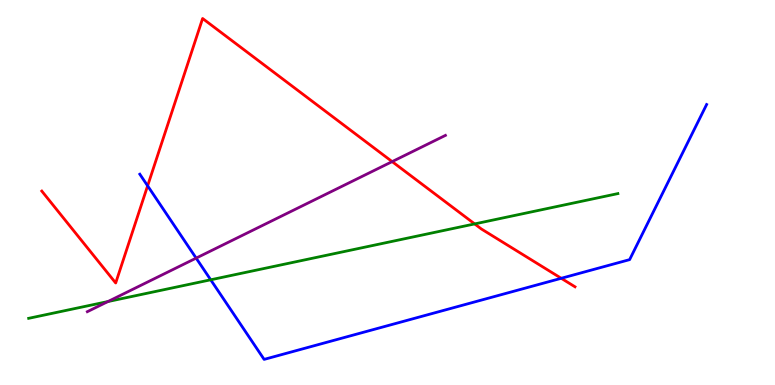[{'lines': ['blue', 'red'], 'intersections': [{'x': 1.9, 'y': 5.17}, {'x': 7.24, 'y': 2.77}]}, {'lines': ['green', 'red'], 'intersections': [{'x': 6.12, 'y': 4.18}]}, {'lines': ['purple', 'red'], 'intersections': [{'x': 5.06, 'y': 5.8}]}, {'lines': ['blue', 'green'], 'intersections': [{'x': 2.72, 'y': 2.73}]}, {'lines': ['blue', 'purple'], 'intersections': [{'x': 2.53, 'y': 3.3}]}, {'lines': ['green', 'purple'], 'intersections': [{'x': 1.39, 'y': 2.17}]}]